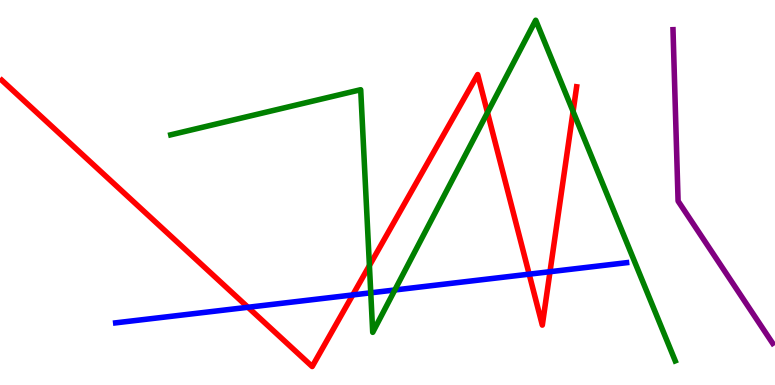[{'lines': ['blue', 'red'], 'intersections': [{'x': 3.2, 'y': 2.02}, {'x': 4.55, 'y': 2.34}, {'x': 6.83, 'y': 2.88}, {'x': 7.1, 'y': 2.94}]}, {'lines': ['green', 'red'], 'intersections': [{'x': 4.77, 'y': 3.1}, {'x': 6.29, 'y': 7.08}, {'x': 7.39, 'y': 7.11}]}, {'lines': ['purple', 'red'], 'intersections': []}, {'lines': ['blue', 'green'], 'intersections': [{'x': 4.78, 'y': 2.39}, {'x': 5.09, 'y': 2.47}]}, {'lines': ['blue', 'purple'], 'intersections': []}, {'lines': ['green', 'purple'], 'intersections': []}]